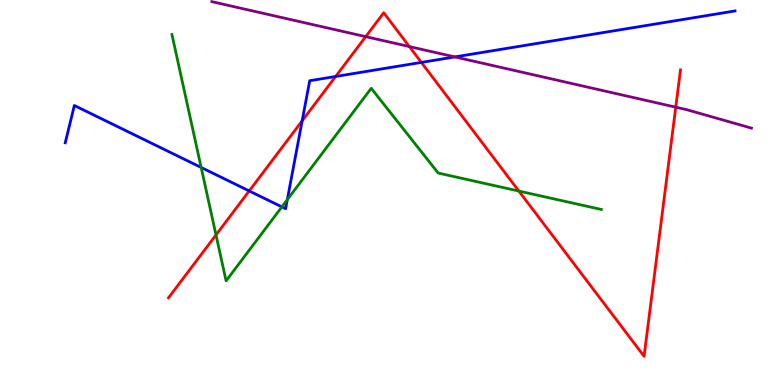[{'lines': ['blue', 'red'], 'intersections': [{'x': 3.22, 'y': 5.04}, {'x': 3.9, 'y': 6.86}, {'x': 4.33, 'y': 8.01}, {'x': 5.44, 'y': 8.38}]}, {'lines': ['green', 'red'], 'intersections': [{'x': 2.79, 'y': 3.9}, {'x': 6.69, 'y': 5.04}]}, {'lines': ['purple', 'red'], 'intersections': [{'x': 4.72, 'y': 9.05}, {'x': 5.28, 'y': 8.79}, {'x': 8.72, 'y': 7.22}]}, {'lines': ['blue', 'green'], 'intersections': [{'x': 2.6, 'y': 5.65}, {'x': 3.64, 'y': 4.63}, {'x': 3.71, 'y': 4.81}]}, {'lines': ['blue', 'purple'], 'intersections': [{'x': 5.87, 'y': 8.52}]}, {'lines': ['green', 'purple'], 'intersections': []}]